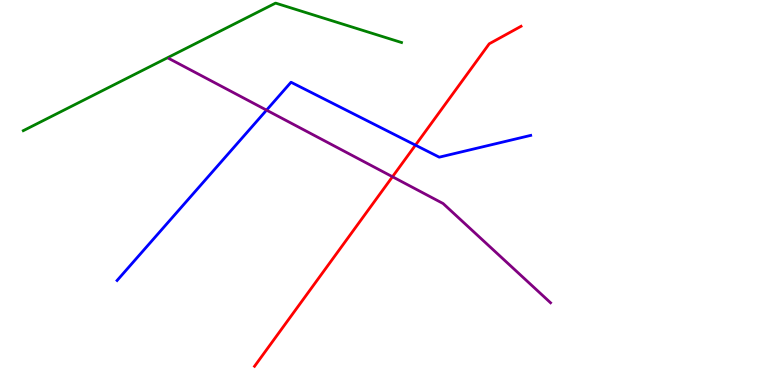[{'lines': ['blue', 'red'], 'intersections': [{'x': 5.36, 'y': 6.23}]}, {'lines': ['green', 'red'], 'intersections': []}, {'lines': ['purple', 'red'], 'intersections': [{'x': 5.06, 'y': 5.41}]}, {'lines': ['blue', 'green'], 'intersections': []}, {'lines': ['blue', 'purple'], 'intersections': [{'x': 3.44, 'y': 7.14}]}, {'lines': ['green', 'purple'], 'intersections': []}]